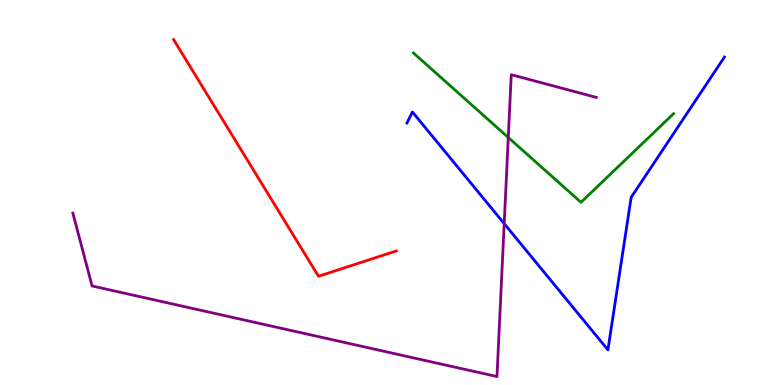[{'lines': ['blue', 'red'], 'intersections': []}, {'lines': ['green', 'red'], 'intersections': []}, {'lines': ['purple', 'red'], 'intersections': []}, {'lines': ['blue', 'green'], 'intersections': []}, {'lines': ['blue', 'purple'], 'intersections': [{'x': 6.51, 'y': 4.19}]}, {'lines': ['green', 'purple'], 'intersections': [{'x': 6.56, 'y': 6.43}]}]